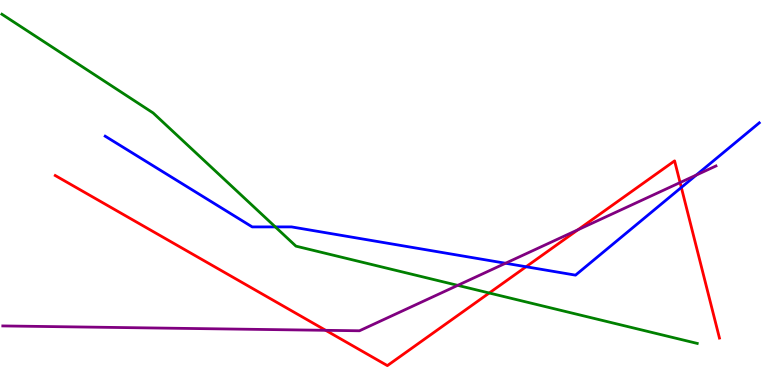[{'lines': ['blue', 'red'], 'intersections': [{'x': 6.79, 'y': 3.07}, {'x': 8.79, 'y': 5.13}]}, {'lines': ['green', 'red'], 'intersections': [{'x': 6.31, 'y': 2.39}]}, {'lines': ['purple', 'red'], 'intersections': [{'x': 4.2, 'y': 1.42}, {'x': 7.46, 'y': 4.03}, {'x': 8.78, 'y': 5.26}]}, {'lines': ['blue', 'green'], 'intersections': [{'x': 3.55, 'y': 4.11}]}, {'lines': ['blue', 'purple'], 'intersections': [{'x': 6.52, 'y': 3.16}, {'x': 8.98, 'y': 5.45}]}, {'lines': ['green', 'purple'], 'intersections': [{'x': 5.91, 'y': 2.59}]}]